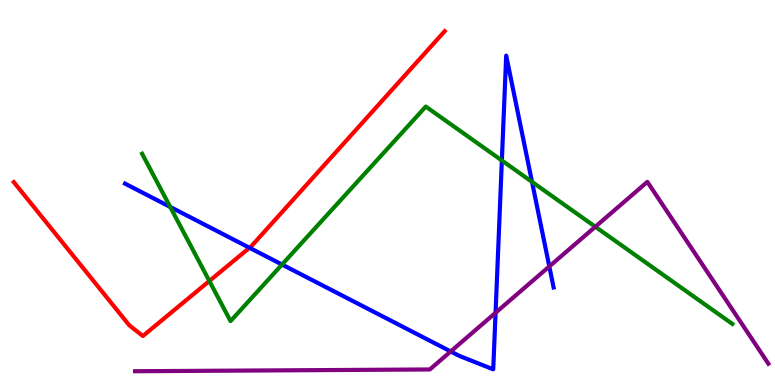[{'lines': ['blue', 'red'], 'intersections': [{'x': 3.22, 'y': 3.56}]}, {'lines': ['green', 'red'], 'intersections': [{'x': 2.7, 'y': 2.7}]}, {'lines': ['purple', 'red'], 'intersections': []}, {'lines': ['blue', 'green'], 'intersections': [{'x': 2.2, 'y': 4.63}, {'x': 3.64, 'y': 3.13}, {'x': 6.48, 'y': 5.83}, {'x': 6.86, 'y': 5.28}]}, {'lines': ['blue', 'purple'], 'intersections': [{'x': 5.82, 'y': 0.871}, {'x': 6.39, 'y': 1.88}, {'x': 7.09, 'y': 3.08}]}, {'lines': ['green', 'purple'], 'intersections': [{'x': 7.68, 'y': 4.11}]}]